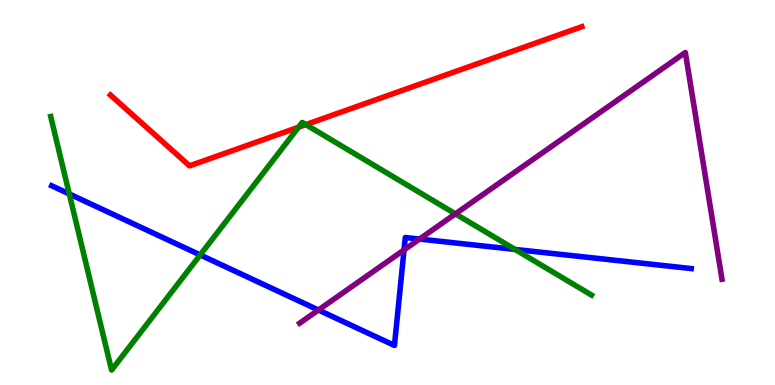[{'lines': ['blue', 'red'], 'intersections': []}, {'lines': ['green', 'red'], 'intersections': [{'x': 3.85, 'y': 6.7}, {'x': 3.95, 'y': 6.76}]}, {'lines': ['purple', 'red'], 'intersections': []}, {'lines': ['blue', 'green'], 'intersections': [{'x': 0.894, 'y': 4.96}, {'x': 2.58, 'y': 3.38}, {'x': 6.65, 'y': 3.52}]}, {'lines': ['blue', 'purple'], 'intersections': [{'x': 4.11, 'y': 1.95}, {'x': 5.21, 'y': 3.51}, {'x': 5.41, 'y': 3.79}]}, {'lines': ['green', 'purple'], 'intersections': [{'x': 5.88, 'y': 4.45}]}]